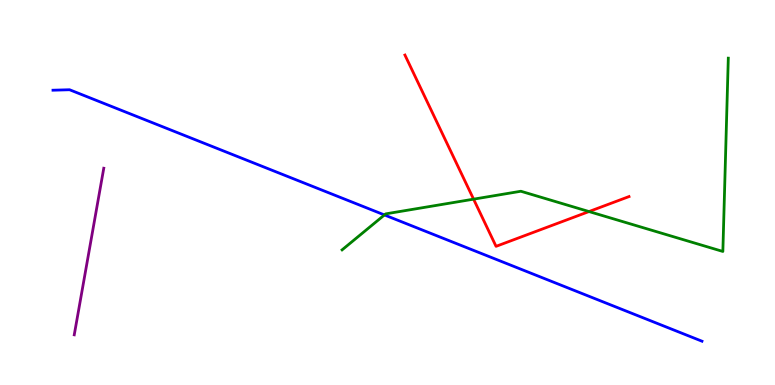[{'lines': ['blue', 'red'], 'intersections': []}, {'lines': ['green', 'red'], 'intersections': [{'x': 6.11, 'y': 4.83}, {'x': 7.6, 'y': 4.51}]}, {'lines': ['purple', 'red'], 'intersections': []}, {'lines': ['blue', 'green'], 'intersections': [{'x': 4.96, 'y': 4.42}]}, {'lines': ['blue', 'purple'], 'intersections': []}, {'lines': ['green', 'purple'], 'intersections': []}]